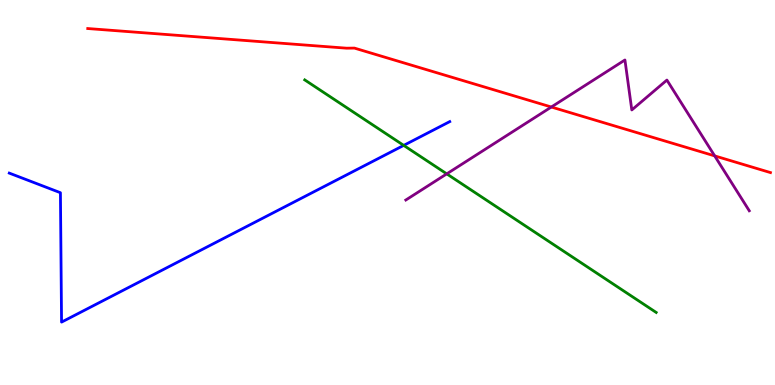[{'lines': ['blue', 'red'], 'intersections': []}, {'lines': ['green', 'red'], 'intersections': []}, {'lines': ['purple', 'red'], 'intersections': [{'x': 7.11, 'y': 7.22}, {'x': 9.22, 'y': 5.95}]}, {'lines': ['blue', 'green'], 'intersections': [{'x': 5.21, 'y': 6.22}]}, {'lines': ['blue', 'purple'], 'intersections': []}, {'lines': ['green', 'purple'], 'intersections': [{'x': 5.76, 'y': 5.48}]}]